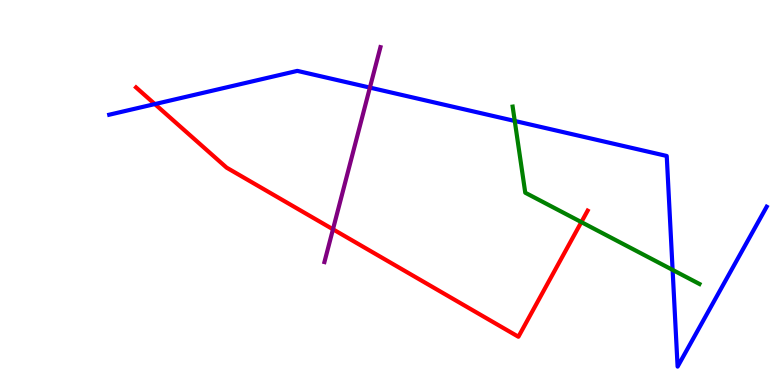[{'lines': ['blue', 'red'], 'intersections': [{'x': 2.0, 'y': 7.3}]}, {'lines': ['green', 'red'], 'intersections': [{'x': 7.5, 'y': 4.23}]}, {'lines': ['purple', 'red'], 'intersections': [{'x': 4.3, 'y': 4.04}]}, {'lines': ['blue', 'green'], 'intersections': [{'x': 6.64, 'y': 6.86}, {'x': 8.68, 'y': 2.99}]}, {'lines': ['blue', 'purple'], 'intersections': [{'x': 4.77, 'y': 7.72}]}, {'lines': ['green', 'purple'], 'intersections': []}]